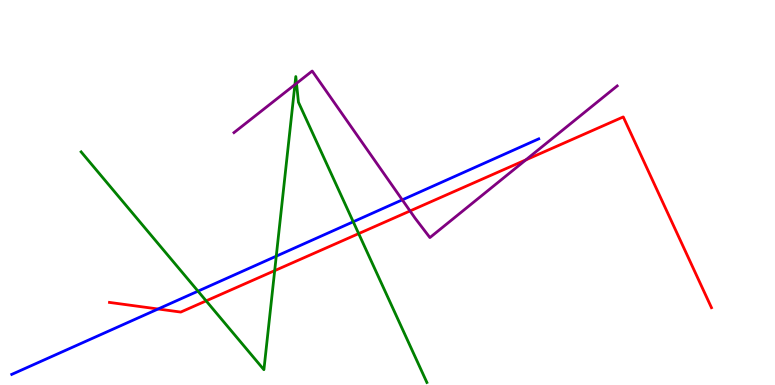[{'lines': ['blue', 'red'], 'intersections': [{'x': 2.04, 'y': 1.97}]}, {'lines': ['green', 'red'], 'intersections': [{'x': 2.66, 'y': 2.19}, {'x': 3.54, 'y': 2.97}, {'x': 4.63, 'y': 3.93}]}, {'lines': ['purple', 'red'], 'intersections': [{'x': 5.29, 'y': 4.52}, {'x': 6.79, 'y': 5.85}]}, {'lines': ['blue', 'green'], 'intersections': [{'x': 2.55, 'y': 2.44}, {'x': 3.56, 'y': 3.35}, {'x': 4.56, 'y': 4.24}]}, {'lines': ['blue', 'purple'], 'intersections': [{'x': 5.19, 'y': 4.81}]}, {'lines': ['green', 'purple'], 'intersections': [{'x': 3.81, 'y': 7.8}, {'x': 3.83, 'y': 7.83}]}]